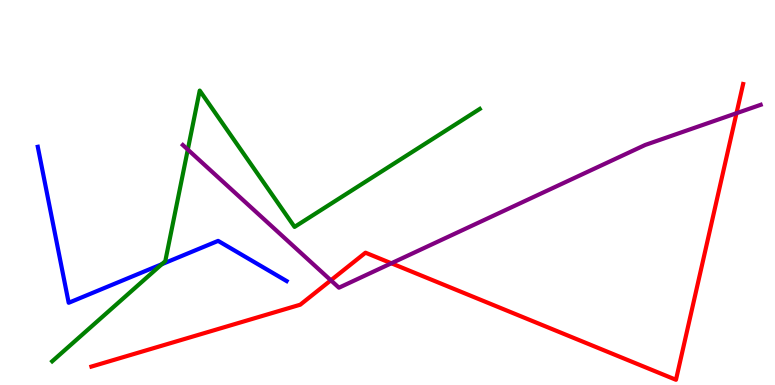[{'lines': ['blue', 'red'], 'intersections': []}, {'lines': ['green', 'red'], 'intersections': []}, {'lines': ['purple', 'red'], 'intersections': [{'x': 4.27, 'y': 2.72}, {'x': 5.05, 'y': 3.16}, {'x': 9.5, 'y': 7.06}]}, {'lines': ['blue', 'green'], 'intersections': [{'x': 2.09, 'y': 3.14}]}, {'lines': ['blue', 'purple'], 'intersections': []}, {'lines': ['green', 'purple'], 'intersections': [{'x': 2.42, 'y': 6.11}]}]